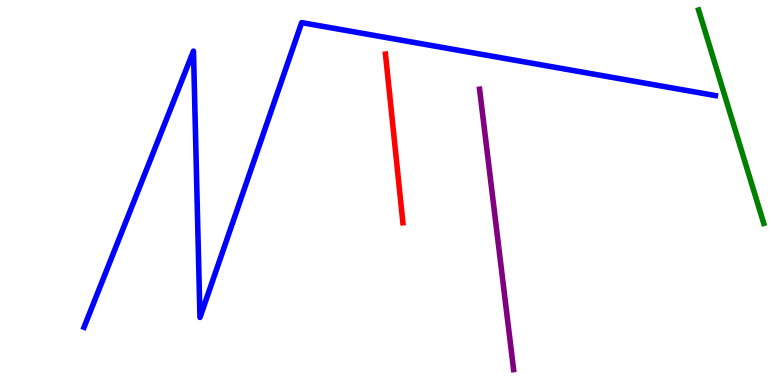[{'lines': ['blue', 'red'], 'intersections': []}, {'lines': ['green', 'red'], 'intersections': []}, {'lines': ['purple', 'red'], 'intersections': []}, {'lines': ['blue', 'green'], 'intersections': []}, {'lines': ['blue', 'purple'], 'intersections': []}, {'lines': ['green', 'purple'], 'intersections': []}]